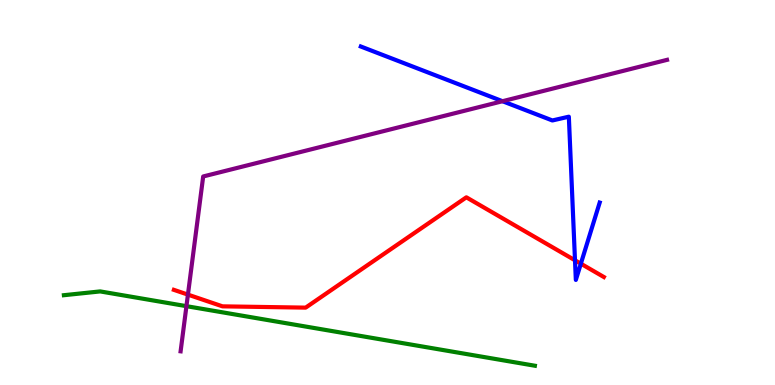[{'lines': ['blue', 'red'], 'intersections': [{'x': 7.42, 'y': 3.24}, {'x': 7.49, 'y': 3.15}]}, {'lines': ['green', 'red'], 'intersections': []}, {'lines': ['purple', 'red'], 'intersections': [{'x': 2.42, 'y': 2.35}]}, {'lines': ['blue', 'green'], 'intersections': []}, {'lines': ['blue', 'purple'], 'intersections': [{'x': 6.48, 'y': 7.37}]}, {'lines': ['green', 'purple'], 'intersections': [{'x': 2.41, 'y': 2.05}]}]